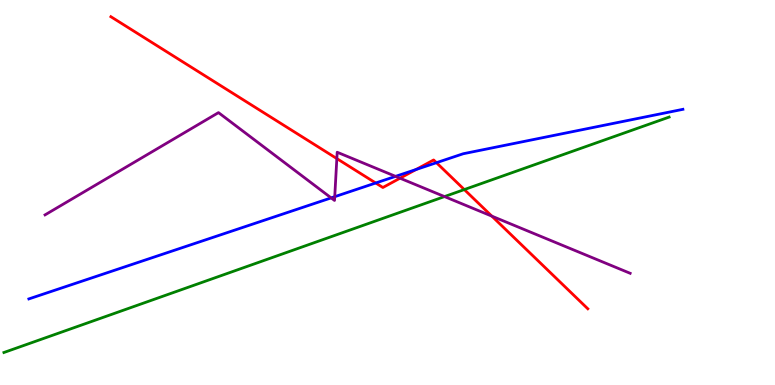[{'lines': ['blue', 'red'], 'intersections': [{'x': 4.85, 'y': 5.25}, {'x': 5.37, 'y': 5.6}, {'x': 5.63, 'y': 5.77}]}, {'lines': ['green', 'red'], 'intersections': [{'x': 5.99, 'y': 5.08}]}, {'lines': ['purple', 'red'], 'intersections': [{'x': 4.35, 'y': 5.88}, {'x': 5.16, 'y': 5.37}, {'x': 6.35, 'y': 4.39}]}, {'lines': ['blue', 'green'], 'intersections': []}, {'lines': ['blue', 'purple'], 'intersections': [{'x': 4.27, 'y': 4.86}, {'x': 4.32, 'y': 4.89}, {'x': 5.1, 'y': 5.42}]}, {'lines': ['green', 'purple'], 'intersections': [{'x': 5.74, 'y': 4.89}]}]